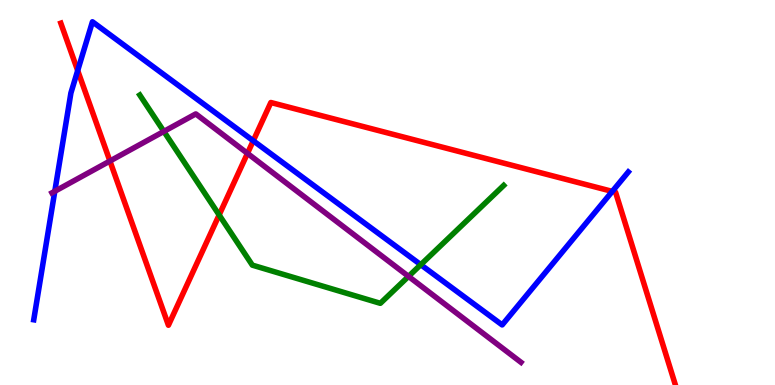[{'lines': ['blue', 'red'], 'intersections': [{'x': 1.0, 'y': 8.17}, {'x': 3.27, 'y': 6.34}, {'x': 7.9, 'y': 5.03}]}, {'lines': ['green', 'red'], 'intersections': [{'x': 2.83, 'y': 4.42}]}, {'lines': ['purple', 'red'], 'intersections': [{'x': 1.42, 'y': 5.82}, {'x': 3.19, 'y': 6.02}]}, {'lines': ['blue', 'green'], 'intersections': [{'x': 5.43, 'y': 3.12}]}, {'lines': ['blue', 'purple'], 'intersections': [{'x': 0.707, 'y': 5.03}]}, {'lines': ['green', 'purple'], 'intersections': [{'x': 2.11, 'y': 6.59}, {'x': 5.27, 'y': 2.82}]}]